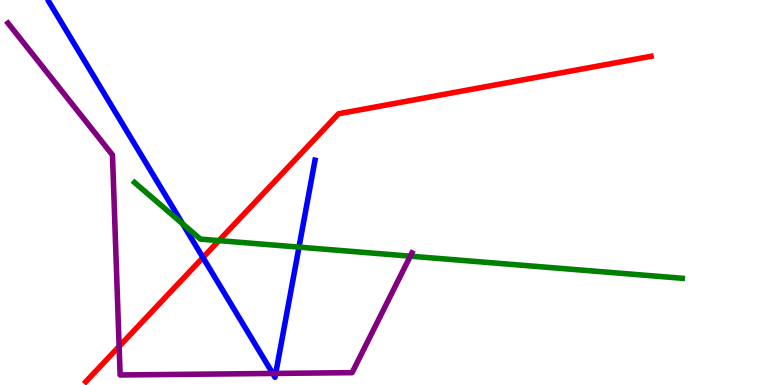[{'lines': ['blue', 'red'], 'intersections': [{'x': 2.62, 'y': 3.31}]}, {'lines': ['green', 'red'], 'intersections': [{'x': 2.82, 'y': 3.75}]}, {'lines': ['purple', 'red'], 'intersections': [{'x': 1.54, 'y': 1.0}]}, {'lines': ['blue', 'green'], 'intersections': [{'x': 2.36, 'y': 4.19}, {'x': 3.86, 'y': 3.58}]}, {'lines': ['blue', 'purple'], 'intersections': [{'x': 3.52, 'y': 0.3}, {'x': 3.56, 'y': 0.301}]}, {'lines': ['green', 'purple'], 'intersections': [{'x': 5.29, 'y': 3.35}]}]